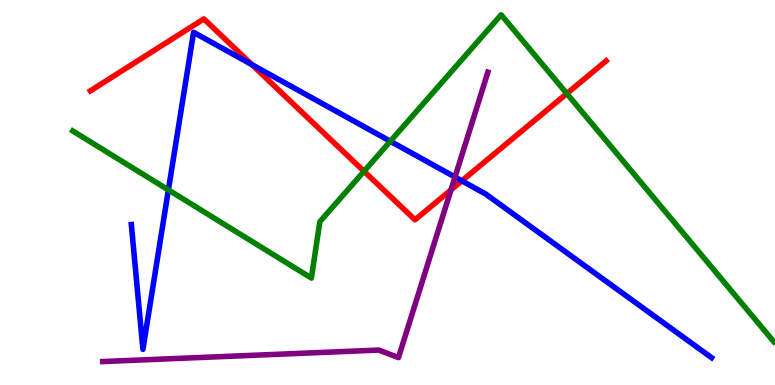[{'lines': ['blue', 'red'], 'intersections': [{'x': 3.25, 'y': 8.32}, {'x': 5.96, 'y': 5.3}]}, {'lines': ['green', 'red'], 'intersections': [{'x': 4.7, 'y': 5.55}, {'x': 7.31, 'y': 7.57}]}, {'lines': ['purple', 'red'], 'intersections': [{'x': 5.82, 'y': 5.07}]}, {'lines': ['blue', 'green'], 'intersections': [{'x': 2.17, 'y': 5.07}, {'x': 5.04, 'y': 6.33}]}, {'lines': ['blue', 'purple'], 'intersections': [{'x': 5.87, 'y': 5.4}]}, {'lines': ['green', 'purple'], 'intersections': []}]